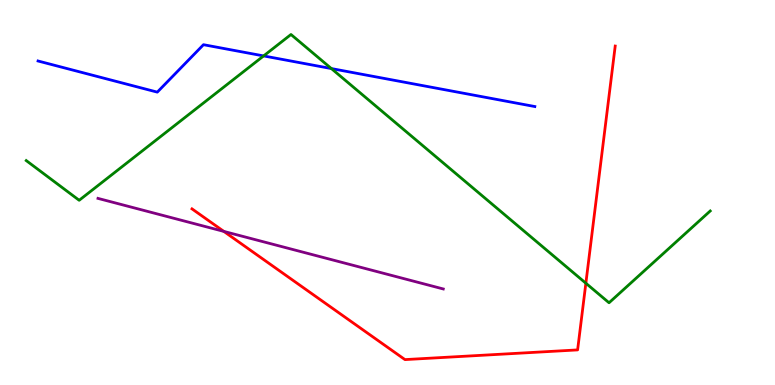[{'lines': ['blue', 'red'], 'intersections': []}, {'lines': ['green', 'red'], 'intersections': [{'x': 7.56, 'y': 2.64}]}, {'lines': ['purple', 'red'], 'intersections': [{'x': 2.89, 'y': 3.99}]}, {'lines': ['blue', 'green'], 'intersections': [{'x': 3.4, 'y': 8.55}, {'x': 4.28, 'y': 8.22}]}, {'lines': ['blue', 'purple'], 'intersections': []}, {'lines': ['green', 'purple'], 'intersections': []}]